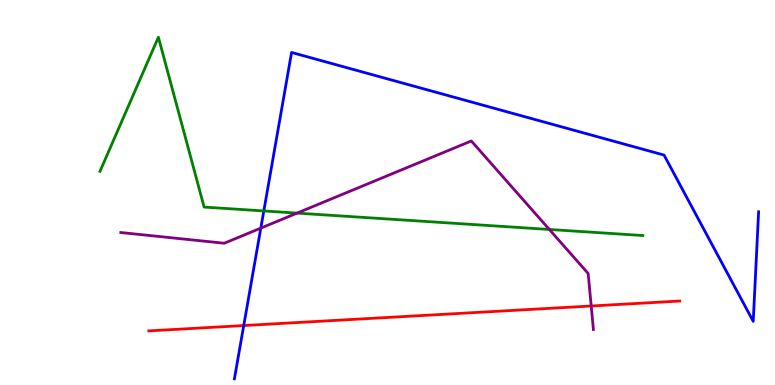[{'lines': ['blue', 'red'], 'intersections': [{'x': 3.15, 'y': 1.54}]}, {'lines': ['green', 'red'], 'intersections': []}, {'lines': ['purple', 'red'], 'intersections': [{'x': 7.63, 'y': 2.05}]}, {'lines': ['blue', 'green'], 'intersections': [{'x': 3.4, 'y': 4.52}]}, {'lines': ['blue', 'purple'], 'intersections': [{'x': 3.37, 'y': 4.07}]}, {'lines': ['green', 'purple'], 'intersections': [{'x': 3.83, 'y': 4.46}, {'x': 7.09, 'y': 4.04}]}]